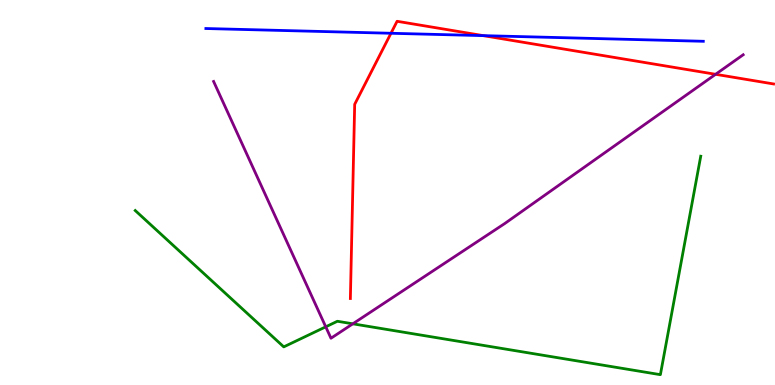[{'lines': ['blue', 'red'], 'intersections': [{'x': 5.04, 'y': 9.14}, {'x': 6.24, 'y': 9.07}]}, {'lines': ['green', 'red'], 'intersections': []}, {'lines': ['purple', 'red'], 'intersections': [{'x': 9.23, 'y': 8.07}]}, {'lines': ['blue', 'green'], 'intersections': []}, {'lines': ['blue', 'purple'], 'intersections': []}, {'lines': ['green', 'purple'], 'intersections': [{'x': 4.2, 'y': 1.51}, {'x': 4.55, 'y': 1.59}]}]